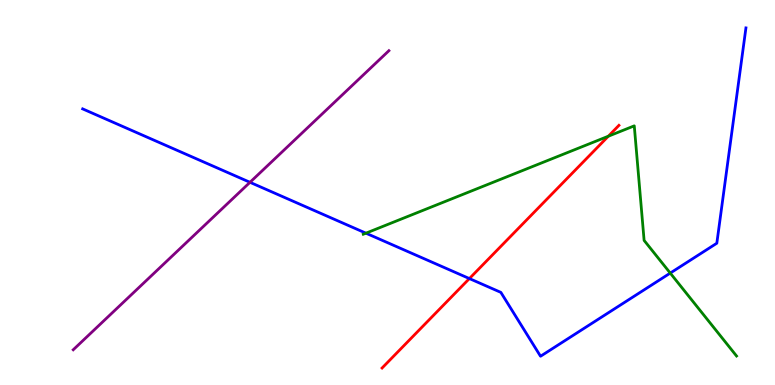[{'lines': ['blue', 'red'], 'intersections': [{'x': 6.06, 'y': 2.76}]}, {'lines': ['green', 'red'], 'intersections': [{'x': 7.85, 'y': 6.46}]}, {'lines': ['purple', 'red'], 'intersections': []}, {'lines': ['blue', 'green'], 'intersections': [{'x': 4.72, 'y': 3.94}, {'x': 8.65, 'y': 2.91}]}, {'lines': ['blue', 'purple'], 'intersections': [{'x': 3.23, 'y': 5.26}]}, {'lines': ['green', 'purple'], 'intersections': []}]